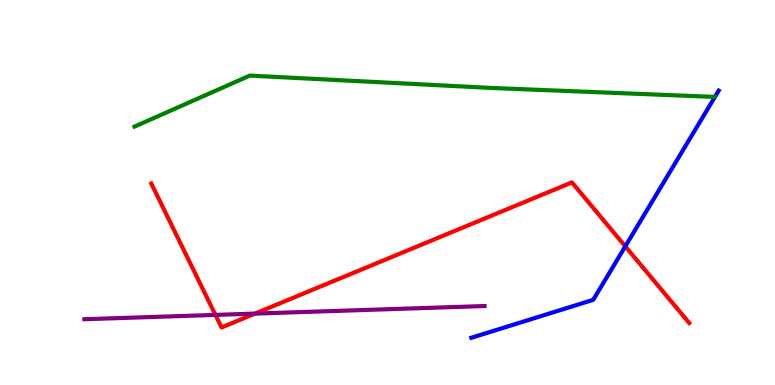[{'lines': ['blue', 'red'], 'intersections': [{'x': 8.07, 'y': 3.6}]}, {'lines': ['green', 'red'], 'intersections': []}, {'lines': ['purple', 'red'], 'intersections': [{'x': 2.78, 'y': 1.82}, {'x': 3.29, 'y': 1.85}]}, {'lines': ['blue', 'green'], 'intersections': []}, {'lines': ['blue', 'purple'], 'intersections': []}, {'lines': ['green', 'purple'], 'intersections': []}]